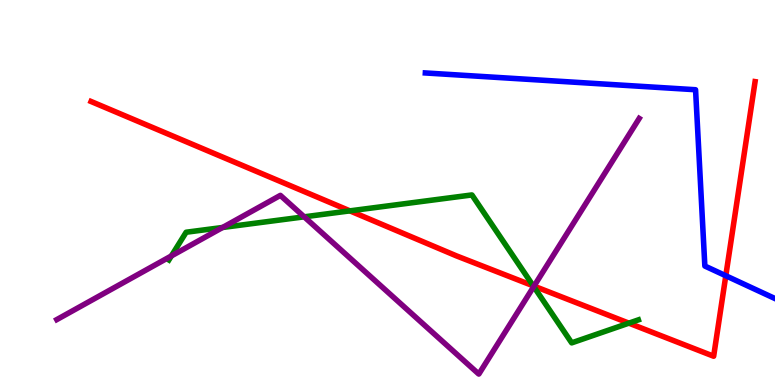[{'lines': ['blue', 'red'], 'intersections': [{'x': 9.37, 'y': 2.84}]}, {'lines': ['green', 'red'], 'intersections': [{'x': 4.51, 'y': 4.52}, {'x': 6.88, 'y': 2.58}, {'x': 8.11, 'y': 1.61}]}, {'lines': ['purple', 'red'], 'intersections': [{'x': 6.89, 'y': 2.57}]}, {'lines': ['blue', 'green'], 'intersections': []}, {'lines': ['blue', 'purple'], 'intersections': []}, {'lines': ['green', 'purple'], 'intersections': [{'x': 2.21, 'y': 3.35}, {'x': 2.87, 'y': 4.09}, {'x': 3.92, 'y': 4.37}, {'x': 6.89, 'y': 2.56}]}]